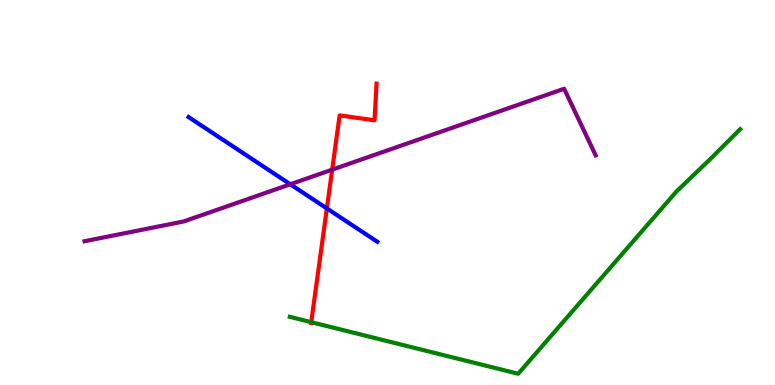[{'lines': ['blue', 'red'], 'intersections': [{'x': 4.22, 'y': 4.59}]}, {'lines': ['green', 'red'], 'intersections': [{'x': 4.02, 'y': 1.63}]}, {'lines': ['purple', 'red'], 'intersections': [{'x': 4.29, 'y': 5.59}]}, {'lines': ['blue', 'green'], 'intersections': []}, {'lines': ['blue', 'purple'], 'intersections': [{'x': 3.75, 'y': 5.21}]}, {'lines': ['green', 'purple'], 'intersections': []}]